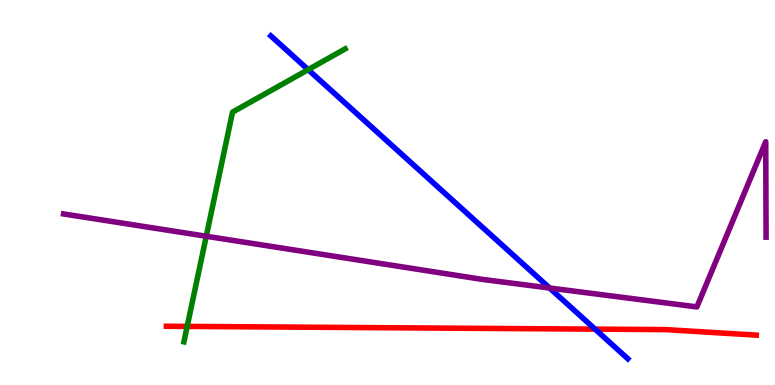[{'lines': ['blue', 'red'], 'intersections': [{'x': 7.68, 'y': 1.45}]}, {'lines': ['green', 'red'], 'intersections': [{'x': 2.42, 'y': 1.52}]}, {'lines': ['purple', 'red'], 'intersections': []}, {'lines': ['blue', 'green'], 'intersections': [{'x': 3.98, 'y': 8.19}]}, {'lines': ['blue', 'purple'], 'intersections': [{'x': 7.09, 'y': 2.52}]}, {'lines': ['green', 'purple'], 'intersections': [{'x': 2.66, 'y': 3.86}]}]